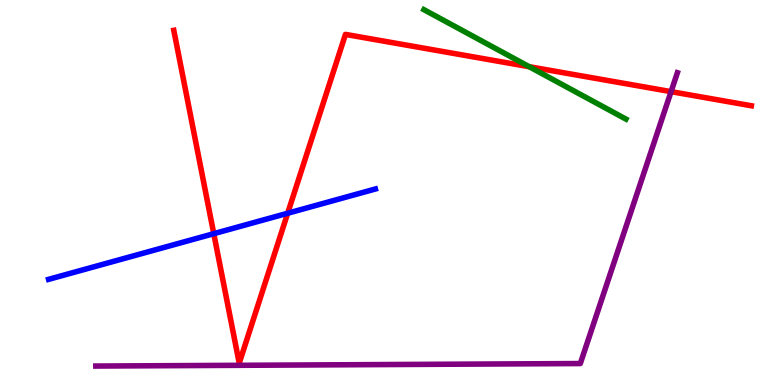[{'lines': ['blue', 'red'], 'intersections': [{'x': 2.76, 'y': 3.93}, {'x': 3.71, 'y': 4.46}]}, {'lines': ['green', 'red'], 'intersections': [{'x': 6.83, 'y': 8.27}]}, {'lines': ['purple', 'red'], 'intersections': [{'x': 8.66, 'y': 7.62}]}, {'lines': ['blue', 'green'], 'intersections': []}, {'lines': ['blue', 'purple'], 'intersections': []}, {'lines': ['green', 'purple'], 'intersections': []}]